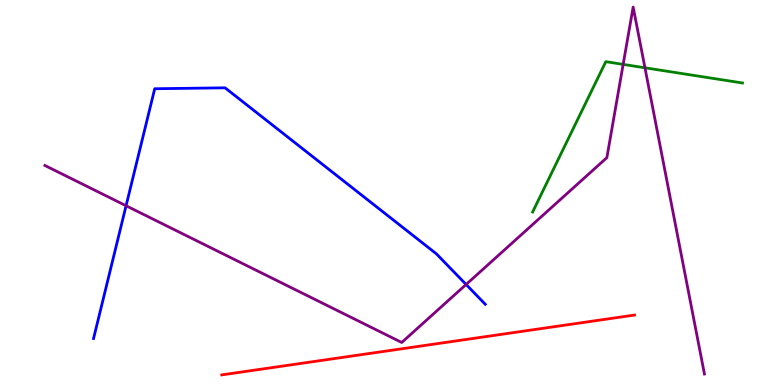[{'lines': ['blue', 'red'], 'intersections': []}, {'lines': ['green', 'red'], 'intersections': []}, {'lines': ['purple', 'red'], 'intersections': []}, {'lines': ['blue', 'green'], 'intersections': []}, {'lines': ['blue', 'purple'], 'intersections': [{'x': 1.63, 'y': 4.66}, {'x': 6.01, 'y': 2.61}]}, {'lines': ['green', 'purple'], 'intersections': [{'x': 8.04, 'y': 8.33}, {'x': 8.32, 'y': 8.24}]}]